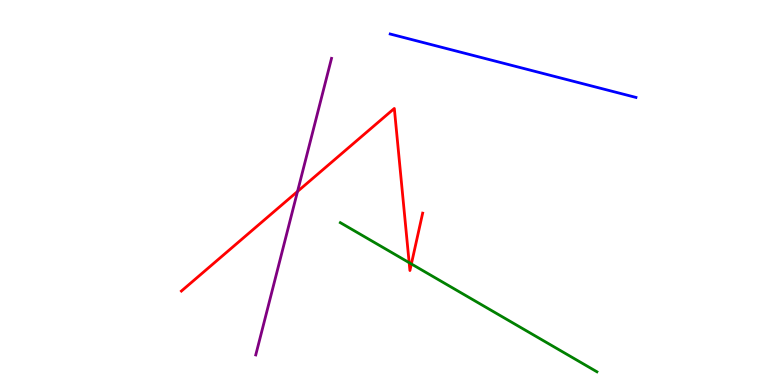[{'lines': ['blue', 'red'], 'intersections': []}, {'lines': ['green', 'red'], 'intersections': [{'x': 5.28, 'y': 3.18}, {'x': 5.31, 'y': 3.14}]}, {'lines': ['purple', 'red'], 'intersections': [{'x': 3.84, 'y': 5.03}]}, {'lines': ['blue', 'green'], 'intersections': []}, {'lines': ['blue', 'purple'], 'intersections': []}, {'lines': ['green', 'purple'], 'intersections': []}]